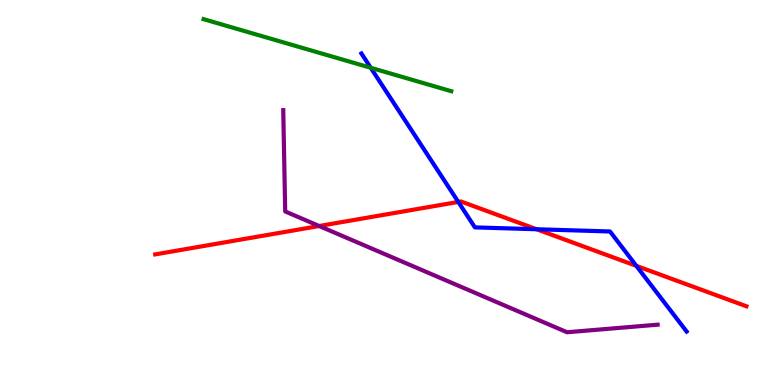[{'lines': ['blue', 'red'], 'intersections': [{'x': 5.91, 'y': 4.75}, {'x': 6.92, 'y': 4.05}, {'x': 8.21, 'y': 3.09}]}, {'lines': ['green', 'red'], 'intersections': []}, {'lines': ['purple', 'red'], 'intersections': [{'x': 4.12, 'y': 4.13}]}, {'lines': ['blue', 'green'], 'intersections': [{'x': 4.78, 'y': 8.24}]}, {'lines': ['blue', 'purple'], 'intersections': []}, {'lines': ['green', 'purple'], 'intersections': []}]